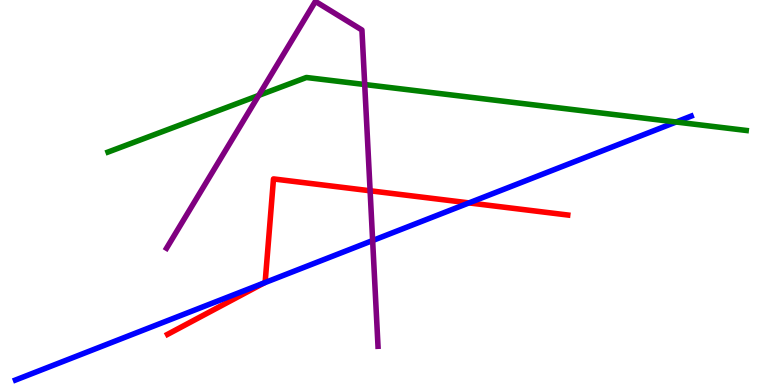[{'lines': ['blue', 'red'], 'intersections': [{'x': 3.41, 'y': 2.65}, {'x': 6.05, 'y': 4.73}]}, {'lines': ['green', 'red'], 'intersections': []}, {'lines': ['purple', 'red'], 'intersections': [{'x': 4.78, 'y': 5.04}]}, {'lines': ['blue', 'green'], 'intersections': [{'x': 8.72, 'y': 6.83}]}, {'lines': ['blue', 'purple'], 'intersections': [{'x': 4.81, 'y': 3.75}]}, {'lines': ['green', 'purple'], 'intersections': [{'x': 3.34, 'y': 7.52}, {'x': 4.71, 'y': 7.8}]}]